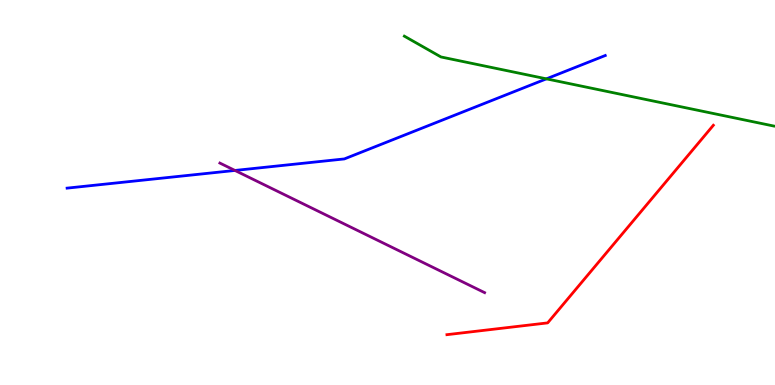[{'lines': ['blue', 'red'], 'intersections': []}, {'lines': ['green', 'red'], 'intersections': []}, {'lines': ['purple', 'red'], 'intersections': []}, {'lines': ['blue', 'green'], 'intersections': [{'x': 7.05, 'y': 7.95}]}, {'lines': ['blue', 'purple'], 'intersections': [{'x': 3.03, 'y': 5.57}]}, {'lines': ['green', 'purple'], 'intersections': []}]